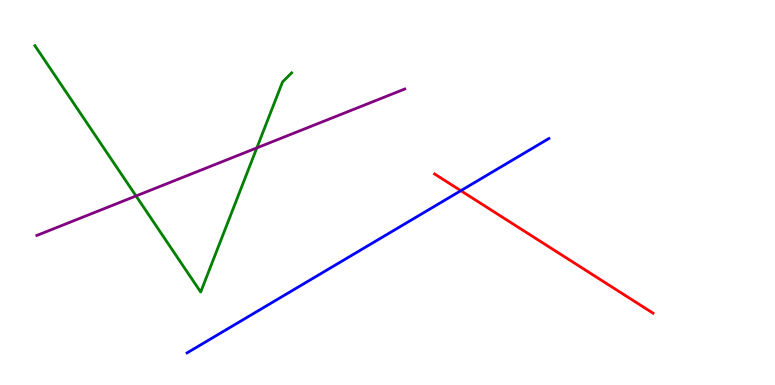[{'lines': ['blue', 'red'], 'intersections': [{'x': 5.95, 'y': 5.05}]}, {'lines': ['green', 'red'], 'intersections': []}, {'lines': ['purple', 'red'], 'intersections': []}, {'lines': ['blue', 'green'], 'intersections': []}, {'lines': ['blue', 'purple'], 'intersections': []}, {'lines': ['green', 'purple'], 'intersections': [{'x': 1.76, 'y': 4.91}, {'x': 3.31, 'y': 6.16}]}]